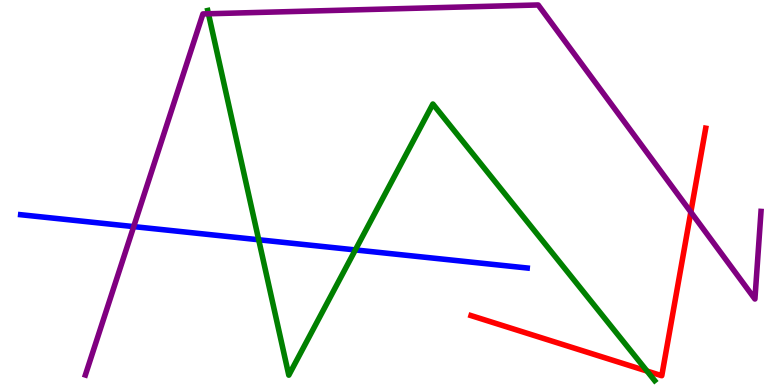[{'lines': ['blue', 'red'], 'intersections': []}, {'lines': ['green', 'red'], 'intersections': [{'x': 8.35, 'y': 0.362}]}, {'lines': ['purple', 'red'], 'intersections': [{'x': 8.91, 'y': 4.49}]}, {'lines': ['blue', 'green'], 'intersections': [{'x': 3.34, 'y': 3.77}, {'x': 4.59, 'y': 3.51}]}, {'lines': ['blue', 'purple'], 'intersections': [{'x': 1.73, 'y': 4.11}]}, {'lines': ['green', 'purple'], 'intersections': [{'x': 2.69, 'y': 9.64}]}]